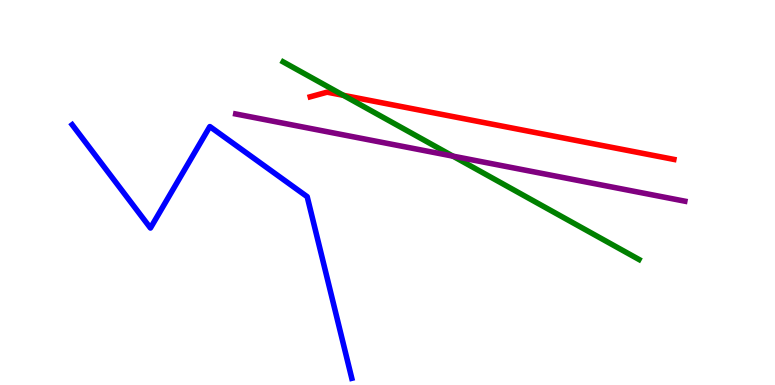[{'lines': ['blue', 'red'], 'intersections': []}, {'lines': ['green', 'red'], 'intersections': [{'x': 4.43, 'y': 7.52}]}, {'lines': ['purple', 'red'], 'intersections': []}, {'lines': ['blue', 'green'], 'intersections': []}, {'lines': ['blue', 'purple'], 'intersections': []}, {'lines': ['green', 'purple'], 'intersections': [{'x': 5.84, 'y': 5.94}]}]